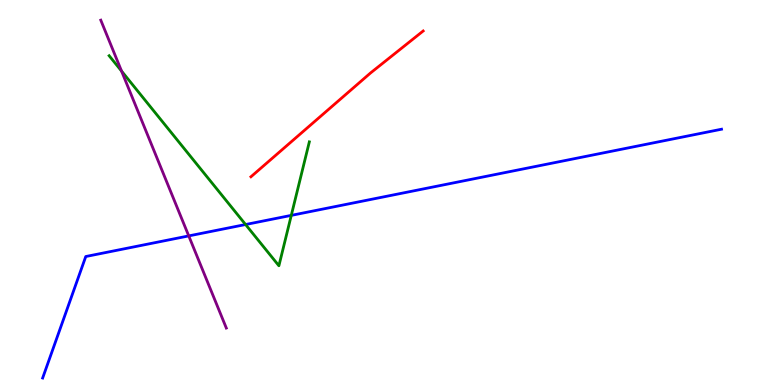[{'lines': ['blue', 'red'], 'intersections': []}, {'lines': ['green', 'red'], 'intersections': []}, {'lines': ['purple', 'red'], 'intersections': []}, {'lines': ['blue', 'green'], 'intersections': [{'x': 3.17, 'y': 4.17}, {'x': 3.76, 'y': 4.41}]}, {'lines': ['blue', 'purple'], 'intersections': [{'x': 2.44, 'y': 3.87}]}, {'lines': ['green', 'purple'], 'intersections': [{'x': 1.57, 'y': 8.15}]}]